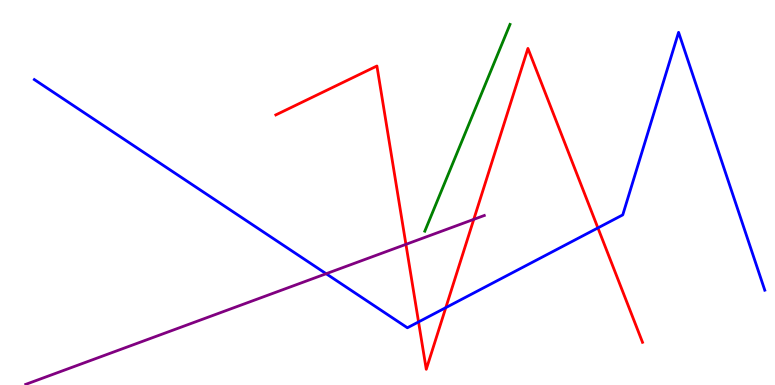[{'lines': ['blue', 'red'], 'intersections': [{'x': 5.4, 'y': 1.64}, {'x': 5.75, 'y': 2.01}, {'x': 7.72, 'y': 4.08}]}, {'lines': ['green', 'red'], 'intersections': []}, {'lines': ['purple', 'red'], 'intersections': [{'x': 5.24, 'y': 3.65}, {'x': 6.11, 'y': 4.3}]}, {'lines': ['blue', 'green'], 'intersections': []}, {'lines': ['blue', 'purple'], 'intersections': [{'x': 4.21, 'y': 2.89}]}, {'lines': ['green', 'purple'], 'intersections': []}]